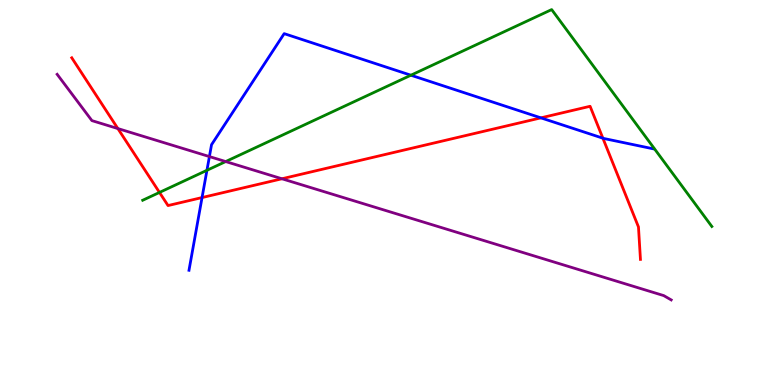[{'lines': ['blue', 'red'], 'intersections': [{'x': 2.61, 'y': 4.87}, {'x': 6.98, 'y': 6.94}, {'x': 7.78, 'y': 6.41}]}, {'lines': ['green', 'red'], 'intersections': [{'x': 2.06, 'y': 5.0}]}, {'lines': ['purple', 'red'], 'intersections': [{'x': 1.52, 'y': 6.66}, {'x': 3.64, 'y': 5.36}]}, {'lines': ['blue', 'green'], 'intersections': [{'x': 2.67, 'y': 5.58}, {'x': 5.3, 'y': 8.05}]}, {'lines': ['blue', 'purple'], 'intersections': [{'x': 2.7, 'y': 5.93}]}, {'lines': ['green', 'purple'], 'intersections': [{'x': 2.91, 'y': 5.8}]}]